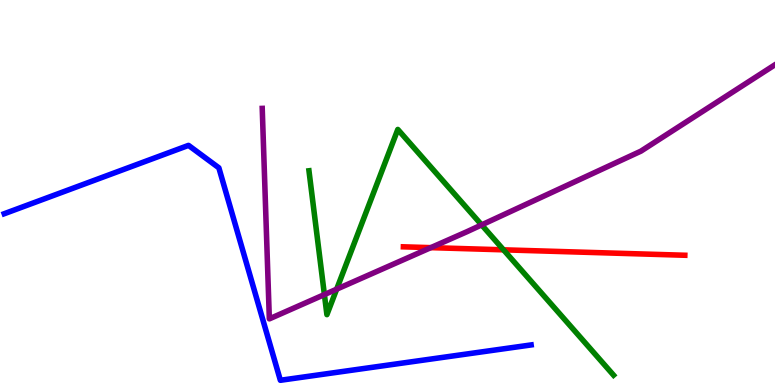[{'lines': ['blue', 'red'], 'intersections': []}, {'lines': ['green', 'red'], 'intersections': [{'x': 6.5, 'y': 3.51}]}, {'lines': ['purple', 'red'], 'intersections': [{'x': 5.56, 'y': 3.57}]}, {'lines': ['blue', 'green'], 'intersections': []}, {'lines': ['blue', 'purple'], 'intersections': []}, {'lines': ['green', 'purple'], 'intersections': [{'x': 4.19, 'y': 2.35}, {'x': 4.34, 'y': 2.49}, {'x': 6.21, 'y': 4.16}]}]